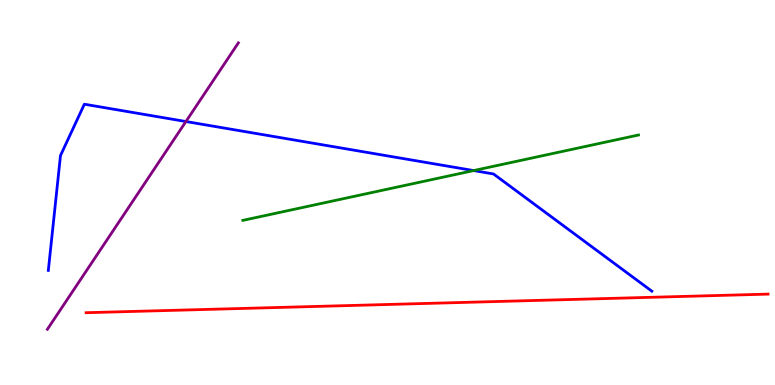[{'lines': ['blue', 'red'], 'intersections': []}, {'lines': ['green', 'red'], 'intersections': []}, {'lines': ['purple', 'red'], 'intersections': []}, {'lines': ['blue', 'green'], 'intersections': [{'x': 6.11, 'y': 5.57}]}, {'lines': ['blue', 'purple'], 'intersections': [{'x': 2.4, 'y': 6.84}]}, {'lines': ['green', 'purple'], 'intersections': []}]